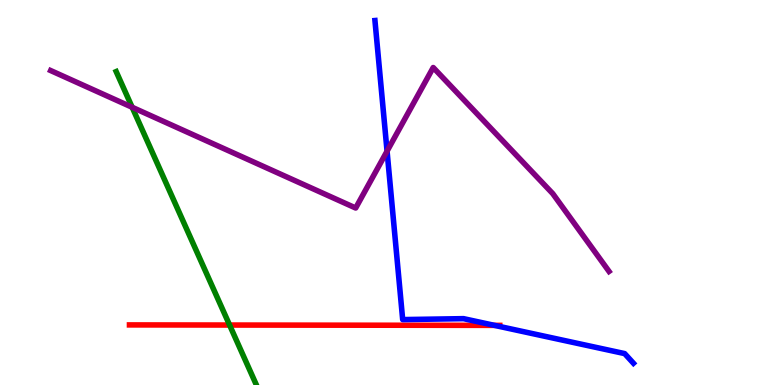[{'lines': ['blue', 'red'], 'intersections': [{'x': 6.38, 'y': 1.55}]}, {'lines': ['green', 'red'], 'intersections': [{'x': 2.96, 'y': 1.56}]}, {'lines': ['purple', 'red'], 'intersections': []}, {'lines': ['blue', 'green'], 'intersections': []}, {'lines': ['blue', 'purple'], 'intersections': [{'x': 4.99, 'y': 6.07}]}, {'lines': ['green', 'purple'], 'intersections': [{'x': 1.71, 'y': 7.21}]}]